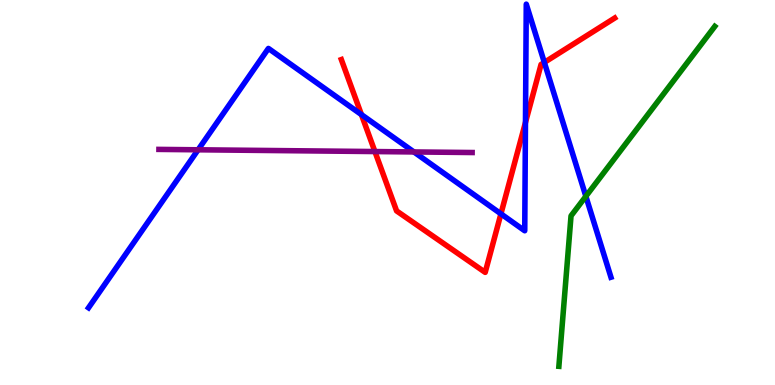[{'lines': ['blue', 'red'], 'intersections': [{'x': 4.66, 'y': 7.02}, {'x': 6.46, 'y': 4.45}, {'x': 6.78, 'y': 6.82}, {'x': 7.02, 'y': 8.38}]}, {'lines': ['green', 'red'], 'intersections': []}, {'lines': ['purple', 'red'], 'intersections': [{'x': 4.84, 'y': 6.06}]}, {'lines': ['blue', 'green'], 'intersections': [{'x': 7.56, 'y': 4.9}]}, {'lines': ['blue', 'purple'], 'intersections': [{'x': 2.56, 'y': 6.11}, {'x': 5.34, 'y': 6.05}]}, {'lines': ['green', 'purple'], 'intersections': []}]